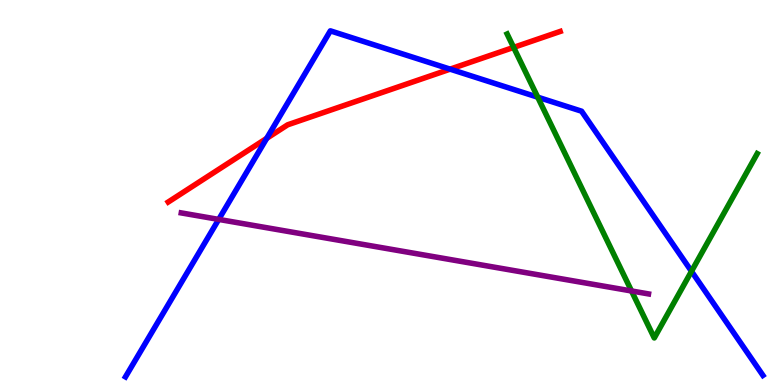[{'lines': ['blue', 'red'], 'intersections': [{'x': 3.44, 'y': 6.41}, {'x': 5.81, 'y': 8.2}]}, {'lines': ['green', 'red'], 'intersections': [{'x': 6.63, 'y': 8.77}]}, {'lines': ['purple', 'red'], 'intersections': []}, {'lines': ['blue', 'green'], 'intersections': [{'x': 6.94, 'y': 7.48}, {'x': 8.92, 'y': 2.95}]}, {'lines': ['blue', 'purple'], 'intersections': [{'x': 2.82, 'y': 4.3}]}, {'lines': ['green', 'purple'], 'intersections': [{'x': 8.15, 'y': 2.44}]}]